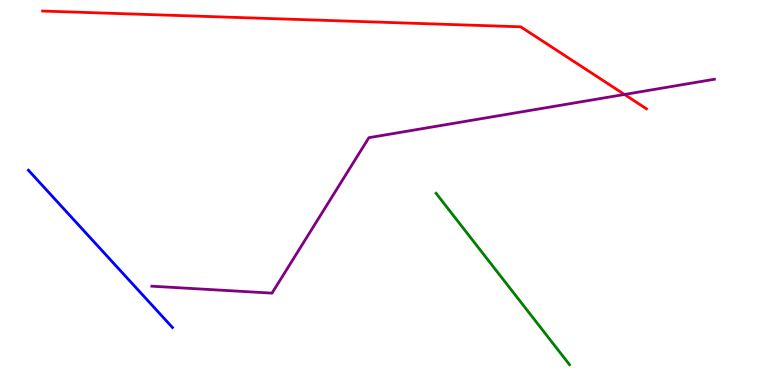[{'lines': ['blue', 'red'], 'intersections': []}, {'lines': ['green', 'red'], 'intersections': []}, {'lines': ['purple', 'red'], 'intersections': [{'x': 8.06, 'y': 7.55}]}, {'lines': ['blue', 'green'], 'intersections': []}, {'lines': ['blue', 'purple'], 'intersections': []}, {'lines': ['green', 'purple'], 'intersections': []}]